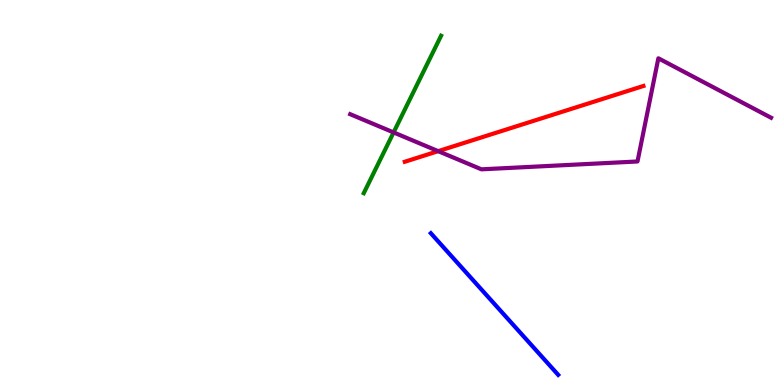[{'lines': ['blue', 'red'], 'intersections': []}, {'lines': ['green', 'red'], 'intersections': []}, {'lines': ['purple', 'red'], 'intersections': [{'x': 5.65, 'y': 6.07}]}, {'lines': ['blue', 'green'], 'intersections': []}, {'lines': ['blue', 'purple'], 'intersections': []}, {'lines': ['green', 'purple'], 'intersections': [{'x': 5.08, 'y': 6.56}]}]